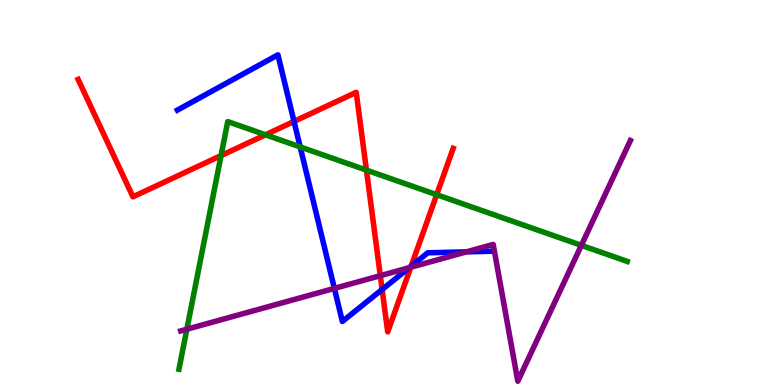[{'lines': ['blue', 'red'], 'intersections': [{'x': 3.79, 'y': 6.85}, {'x': 4.93, 'y': 2.48}, {'x': 5.31, 'y': 3.09}]}, {'lines': ['green', 'red'], 'intersections': [{'x': 2.85, 'y': 5.96}, {'x': 3.43, 'y': 6.5}, {'x': 4.73, 'y': 5.58}, {'x': 5.63, 'y': 4.94}]}, {'lines': ['purple', 'red'], 'intersections': [{'x': 4.91, 'y': 2.84}, {'x': 5.3, 'y': 3.06}]}, {'lines': ['blue', 'green'], 'intersections': [{'x': 3.87, 'y': 6.18}]}, {'lines': ['blue', 'purple'], 'intersections': [{'x': 4.31, 'y': 2.51}, {'x': 5.28, 'y': 3.05}, {'x': 6.02, 'y': 3.46}]}, {'lines': ['green', 'purple'], 'intersections': [{'x': 2.41, 'y': 1.45}, {'x': 7.5, 'y': 3.63}]}]